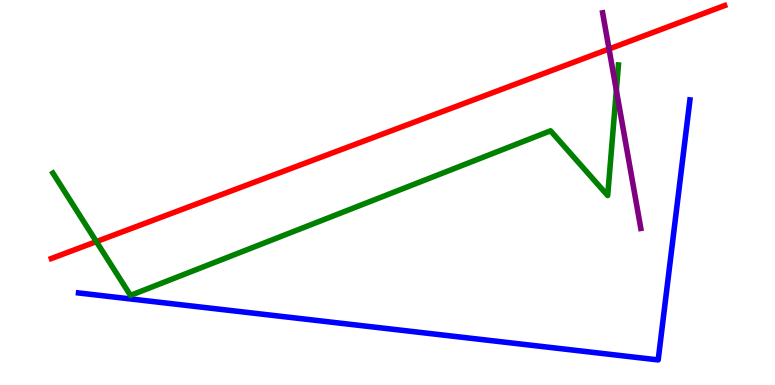[{'lines': ['blue', 'red'], 'intersections': []}, {'lines': ['green', 'red'], 'intersections': [{'x': 1.24, 'y': 3.72}]}, {'lines': ['purple', 'red'], 'intersections': [{'x': 7.86, 'y': 8.73}]}, {'lines': ['blue', 'green'], 'intersections': []}, {'lines': ['blue', 'purple'], 'intersections': []}, {'lines': ['green', 'purple'], 'intersections': [{'x': 7.95, 'y': 7.65}]}]